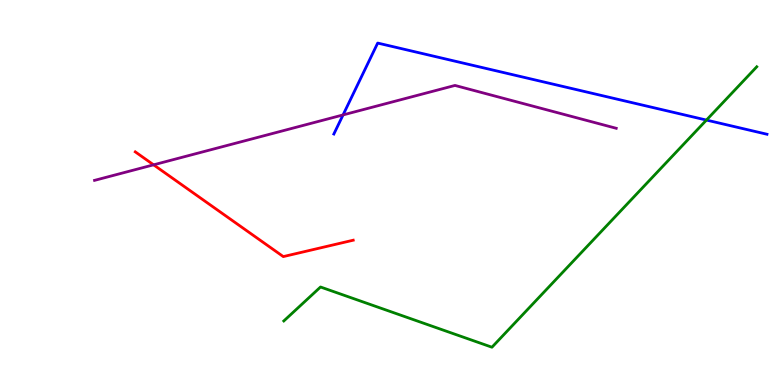[{'lines': ['blue', 'red'], 'intersections': []}, {'lines': ['green', 'red'], 'intersections': []}, {'lines': ['purple', 'red'], 'intersections': [{'x': 1.98, 'y': 5.72}]}, {'lines': ['blue', 'green'], 'intersections': [{'x': 9.12, 'y': 6.88}]}, {'lines': ['blue', 'purple'], 'intersections': [{'x': 4.43, 'y': 7.02}]}, {'lines': ['green', 'purple'], 'intersections': []}]